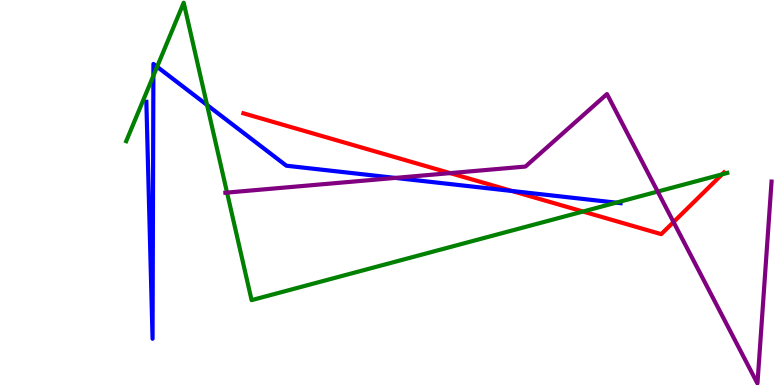[{'lines': ['blue', 'red'], 'intersections': [{'x': 6.61, 'y': 5.04}]}, {'lines': ['green', 'red'], 'intersections': [{'x': 7.52, 'y': 4.51}, {'x': 9.32, 'y': 5.47}]}, {'lines': ['purple', 'red'], 'intersections': [{'x': 5.81, 'y': 5.5}, {'x': 8.69, 'y': 4.23}]}, {'lines': ['blue', 'green'], 'intersections': [{'x': 1.98, 'y': 8.03}, {'x': 2.03, 'y': 8.27}, {'x': 2.67, 'y': 7.27}, {'x': 7.95, 'y': 4.74}]}, {'lines': ['blue', 'purple'], 'intersections': [{'x': 5.1, 'y': 5.38}]}, {'lines': ['green', 'purple'], 'intersections': [{'x': 2.93, 'y': 5.0}, {'x': 8.49, 'y': 5.02}]}]